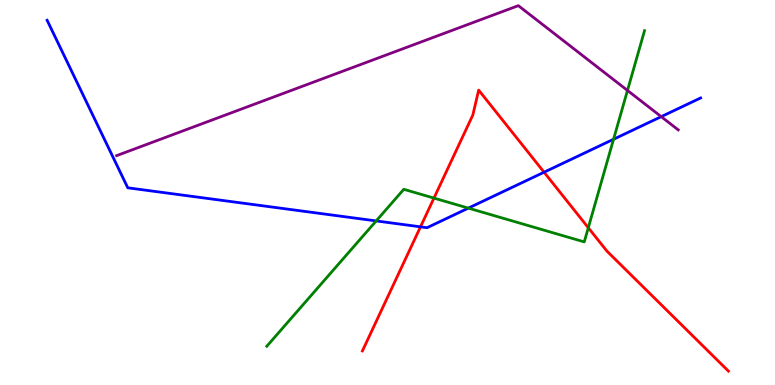[{'lines': ['blue', 'red'], 'intersections': [{'x': 5.43, 'y': 4.11}, {'x': 7.02, 'y': 5.53}]}, {'lines': ['green', 'red'], 'intersections': [{'x': 5.6, 'y': 4.85}, {'x': 7.59, 'y': 4.08}]}, {'lines': ['purple', 'red'], 'intersections': []}, {'lines': ['blue', 'green'], 'intersections': [{'x': 4.85, 'y': 4.26}, {'x': 6.04, 'y': 4.59}, {'x': 7.92, 'y': 6.38}]}, {'lines': ['blue', 'purple'], 'intersections': [{'x': 8.53, 'y': 6.97}]}, {'lines': ['green', 'purple'], 'intersections': [{'x': 8.1, 'y': 7.65}]}]